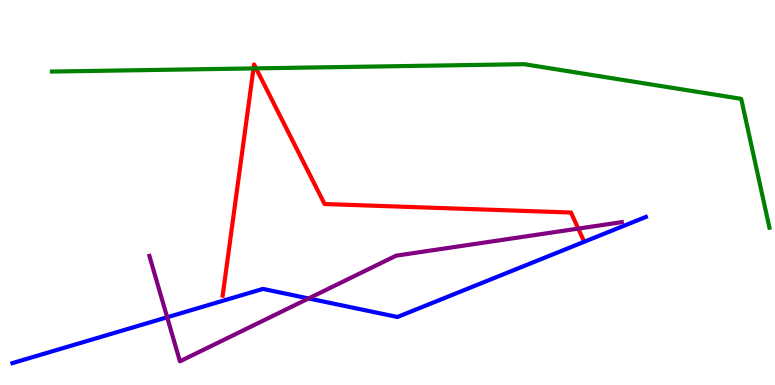[{'lines': ['blue', 'red'], 'intersections': []}, {'lines': ['green', 'red'], 'intersections': [{'x': 3.27, 'y': 8.22}, {'x': 3.3, 'y': 8.22}]}, {'lines': ['purple', 'red'], 'intersections': [{'x': 7.46, 'y': 4.06}]}, {'lines': ['blue', 'green'], 'intersections': []}, {'lines': ['blue', 'purple'], 'intersections': [{'x': 2.16, 'y': 1.76}, {'x': 3.98, 'y': 2.25}]}, {'lines': ['green', 'purple'], 'intersections': []}]